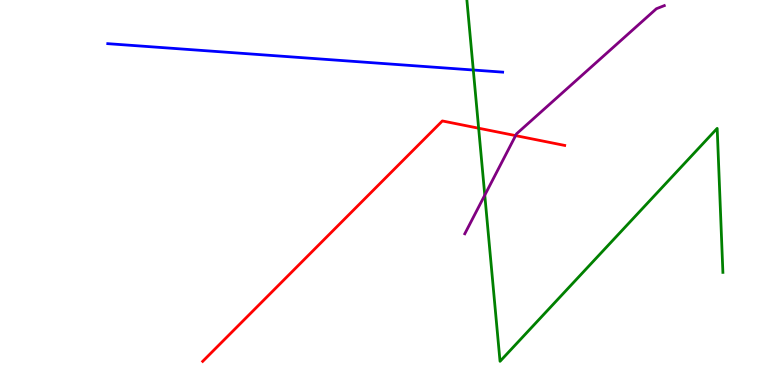[{'lines': ['blue', 'red'], 'intersections': []}, {'lines': ['green', 'red'], 'intersections': [{'x': 6.18, 'y': 6.67}]}, {'lines': ['purple', 'red'], 'intersections': [{'x': 6.65, 'y': 6.48}]}, {'lines': ['blue', 'green'], 'intersections': [{'x': 6.11, 'y': 8.18}]}, {'lines': ['blue', 'purple'], 'intersections': []}, {'lines': ['green', 'purple'], 'intersections': [{'x': 6.26, 'y': 4.93}]}]